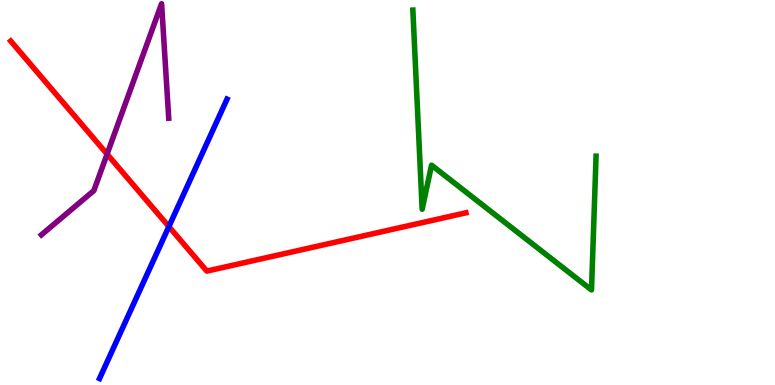[{'lines': ['blue', 'red'], 'intersections': [{'x': 2.18, 'y': 4.11}]}, {'lines': ['green', 'red'], 'intersections': []}, {'lines': ['purple', 'red'], 'intersections': [{'x': 1.38, 'y': 6.0}]}, {'lines': ['blue', 'green'], 'intersections': []}, {'lines': ['blue', 'purple'], 'intersections': []}, {'lines': ['green', 'purple'], 'intersections': []}]